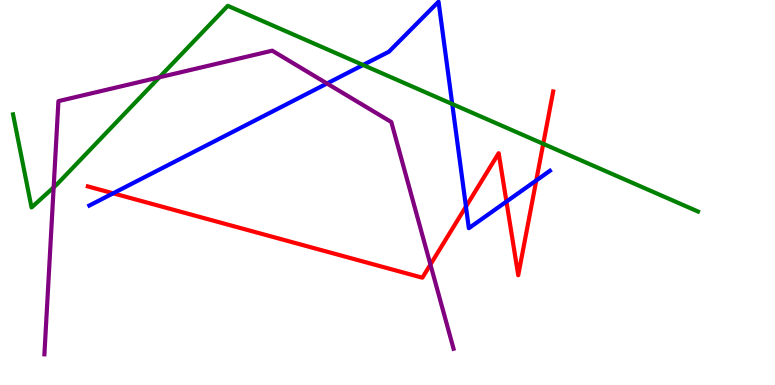[{'lines': ['blue', 'red'], 'intersections': [{'x': 1.46, 'y': 4.98}, {'x': 6.01, 'y': 4.63}, {'x': 6.53, 'y': 4.76}, {'x': 6.92, 'y': 5.31}]}, {'lines': ['green', 'red'], 'intersections': [{'x': 7.01, 'y': 6.26}]}, {'lines': ['purple', 'red'], 'intersections': [{'x': 5.55, 'y': 3.13}]}, {'lines': ['blue', 'green'], 'intersections': [{'x': 4.68, 'y': 8.31}, {'x': 5.84, 'y': 7.3}]}, {'lines': ['blue', 'purple'], 'intersections': [{'x': 4.22, 'y': 7.83}]}, {'lines': ['green', 'purple'], 'intersections': [{'x': 0.692, 'y': 5.13}, {'x': 2.06, 'y': 7.99}]}]